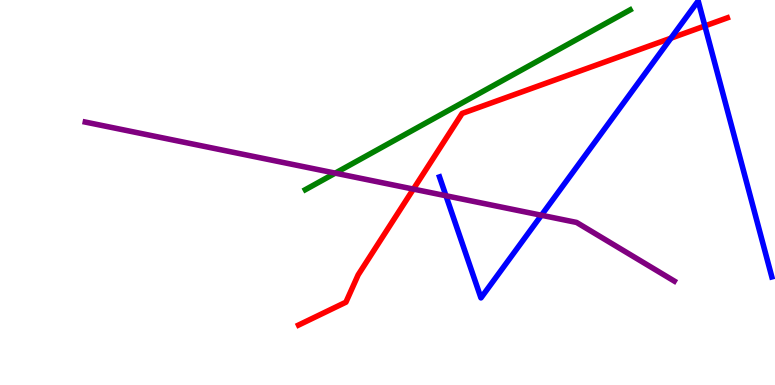[{'lines': ['blue', 'red'], 'intersections': [{'x': 8.66, 'y': 9.01}, {'x': 9.1, 'y': 9.33}]}, {'lines': ['green', 'red'], 'intersections': []}, {'lines': ['purple', 'red'], 'intersections': [{'x': 5.33, 'y': 5.09}]}, {'lines': ['blue', 'green'], 'intersections': []}, {'lines': ['blue', 'purple'], 'intersections': [{'x': 5.75, 'y': 4.92}, {'x': 6.99, 'y': 4.41}]}, {'lines': ['green', 'purple'], 'intersections': [{'x': 4.33, 'y': 5.5}]}]